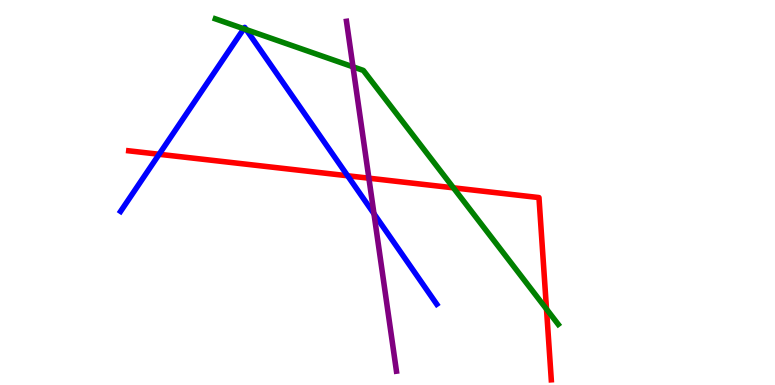[{'lines': ['blue', 'red'], 'intersections': [{'x': 2.05, 'y': 5.99}, {'x': 4.49, 'y': 5.43}]}, {'lines': ['green', 'red'], 'intersections': [{'x': 5.85, 'y': 5.12}, {'x': 7.05, 'y': 1.97}]}, {'lines': ['purple', 'red'], 'intersections': [{'x': 4.76, 'y': 5.37}]}, {'lines': ['blue', 'green'], 'intersections': [{'x': 3.15, 'y': 9.25}, {'x': 3.18, 'y': 9.23}]}, {'lines': ['blue', 'purple'], 'intersections': [{'x': 4.83, 'y': 4.45}]}, {'lines': ['green', 'purple'], 'intersections': [{'x': 4.55, 'y': 8.26}]}]